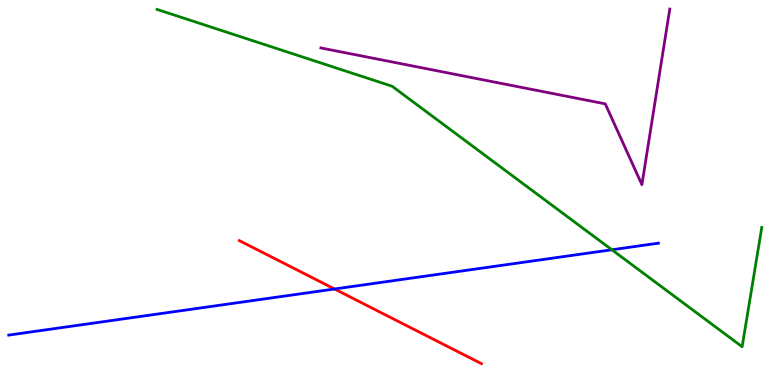[{'lines': ['blue', 'red'], 'intersections': [{'x': 4.32, 'y': 2.49}]}, {'lines': ['green', 'red'], 'intersections': []}, {'lines': ['purple', 'red'], 'intersections': []}, {'lines': ['blue', 'green'], 'intersections': [{'x': 7.89, 'y': 3.51}]}, {'lines': ['blue', 'purple'], 'intersections': []}, {'lines': ['green', 'purple'], 'intersections': []}]